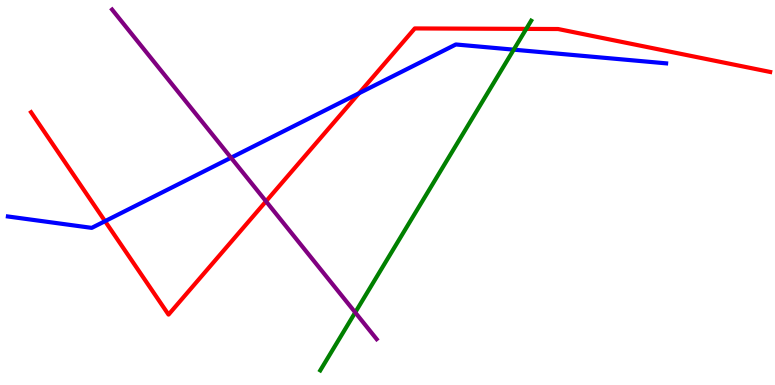[{'lines': ['blue', 'red'], 'intersections': [{'x': 1.36, 'y': 4.26}, {'x': 4.63, 'y': 7.58}]}, {'lines': ['green', 'red'], 'intersections': [{'x': 6.79, 'y': 9.25}]}, {'lines': ['purple', 'red'], 'intersections': [{'x': 3.43, 'y': 4.77}]}, {'lines': ['blue', 'green'], 'intersections': [{'x': 6.63, 'y': 8.71}]}, {'lines': ['blue', 'purple'], 'intersections': [{'x': 2.98, 'y': 5.9}]}, {'lines': ['green', 'purple'], 'intersections': [{'x': 4.58, 'y': 1.88}]}]